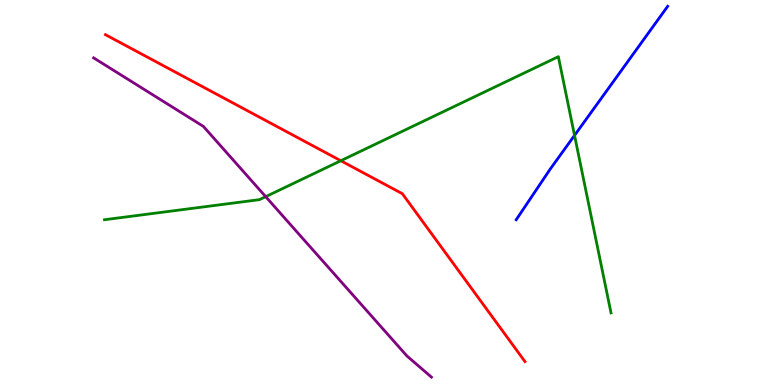[{'lines': ['blue', 'red'], 'intersections': []}, {'lines': ['green', 'red'], 'intersections': [{'x': 4.4, 'y': 5.83}]}, {'lines': ['purple', 'red'], 'intersections': []}, {'lines': ['blue', 'green'], 'intersections': [{'x': 7.41, 'y': 6.48}]}, {'lines': ['blue', 'purple'], 'intersections': []}, {'lines': ['green', 'purple'], 'intersections': [{'x': 3.43, 'y': 4.89}]}]